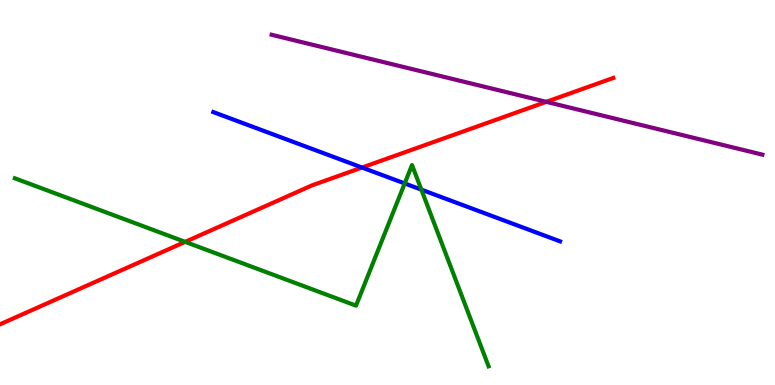[{'lines': ['blue', 'red'], 'intersections': [{'x': 4.67, 'y': 5.65}]}, {'lines': ['green', 'red'], 'intersections': [{'x': 2.39, 'y': 3.72}]}, {'lines': ['purple', 'red'], 'intersections': [{'x': 7.05, 'y': 7.35}]}, {'lines': ['blue', 'green'], 'intersections': [{'x': 5.22, 'y': 5.24}, {'x': 5.44, 'y': 5.07}]}, {'lines': ['blue', 'purple'], 'intersections': []}, {'lines': ['green', 'purple'], 'intersections': []}]